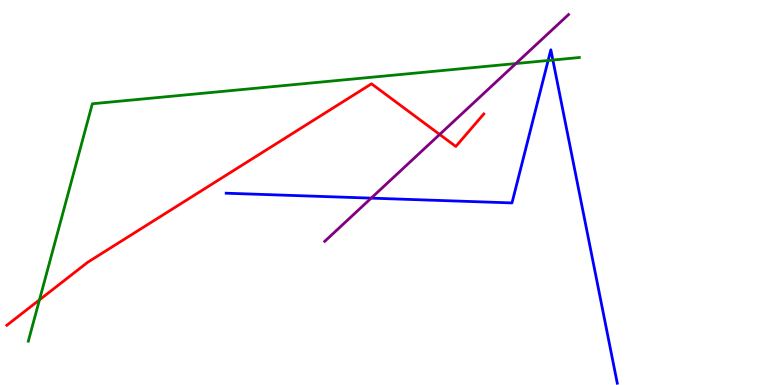[{'lines': ['blue', 'red'], 'intersections': []}, {'lines': ['green', 'red'], 'intersections': [{'x': 0.509, 'y': 2.21}]}, {'lines': ['purple', 'red'], 'intersections': [{'x': 5.67, 'y': 6.51}]}, {'lines': ['blue', 'green'], 'intersections': [{'x': 7.07, 'y': 8.43}, {'x': 7.13, 'y': 8.44}]}, {'lines': ['blue', 'purple'], 'intersections': [{'x': 4.79, 'y': 4.85}]}, {'lines': ['green', 'purple'], 'intersections': [{'x': 6.66, 'y': 8.35}]}]